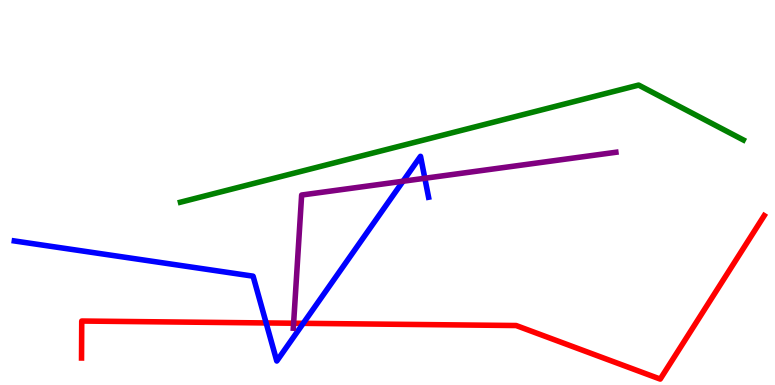[{'lines': ['blue', 'red'], 'intersections': [{'x': 3.43, 'y': 1.61}, {'x': 3.91, 'y': 1.6}]}, {'lines': ['green', 'red'], 'intersections': []}, {'lines': ['purple', 'red'], 'intersections': [{'x': 3.79, 'y': 1.6}]}, {'lines': ['blue', 'green'], 'intersections': []}, {'lines': ['blue', 'purple'], 'intersections': [{'x': 5.2, 'y': 5.29}, {'x': 5.48, 'y': 5.37}]}, {'lines': ['green', 'purple'], 'intersections': []}]